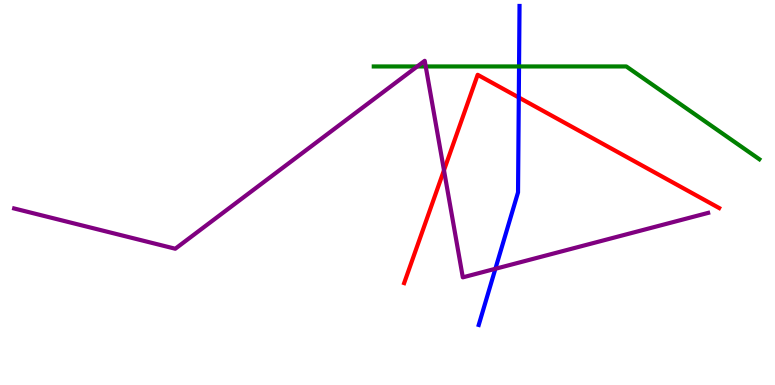[{'lines': ['blue', 'red'], 'intersections': [{'x': 6.69, 'y': 7.47}]}, {'lines': ['green', 'red'], 'intersections': []}, {'lines': ['purple', 'red'], 'intersections': [{'x': 5.73, 'y': 5.58}]}, {'lines': ['blue', 'green'], 'intersections': [{'x': 6.7, 'y': 8.27}]}, {'lines': ['blue', 'purple'], 'intersections': [{'x': 6.39, 'y': 3.02}]}, {'lines': ['green', 'purple'], 'intersections': [{'x': 5.38, 'y': 8.27}, {'x': 5.49, 'y': 8.27}]}]